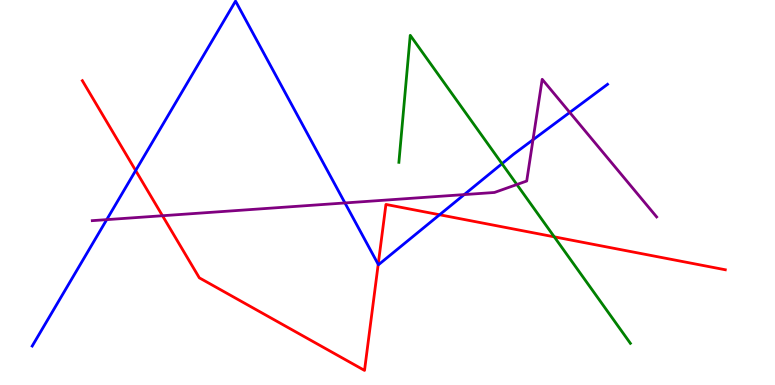[{'lines': ['blue', 'red'], 'intersections': [{'x': 1.75, 'y': 5.57}, {'x': 4.88, 'y': 3.13}, {'x': 5.67, 'y': 4.42}]}, {'lines': ['green', 'red'], 'intersections': [{'x': 7.15, 'y': 3.85}]}, {'lines': ['purple', 'red'], 'intersections': [{'x': 2.1, 'y': 4.4}]}, {'lines': ['blue', 'green'], 'intersections': [{'x': 6.48, 'y': 5.75}]}, {'lines': ['blue', 'purple'], 'intersections': [{'x': 1.38, 'y': 4.3}, {'x': 4.45, 'y': 4.73}, {'x': 5.99, 'y': 4.95}, {'x': 6.88, 'y': 6.37}, {'x': 7.35, 'y': 7.08}]}, {'lines': ['green', 'purple'], 'intersections': [{'x': 6.67, 'y': 5.21}]}]